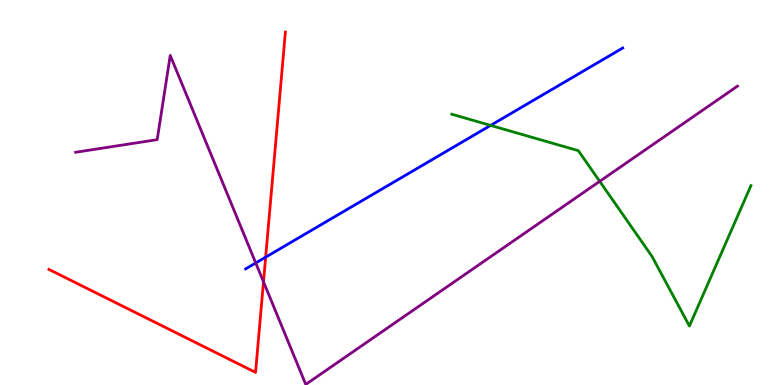[{'lines': ['blue', 'red'], 'intersections': [{'x': 3.43, 'y': 3.32}]}, {'lines': ['green', 'red'], 'intersections': []}, {'lines': ['purple', 'red'], 'intersections': [{'x': 3.4, 'y': 2.68}]}, {'lines': ['blue', 'green'], 'intersections': [{'x': 6.33, 'y': 6.74}]}, {'lines': ['blue', 'purple'], 'intersections': [{'x': 3.3, 'y': 3.17}]}, {'lines': ['green', 'purple'], 'intersections': [{'x': 7.74, 'y': 5.29}]}]